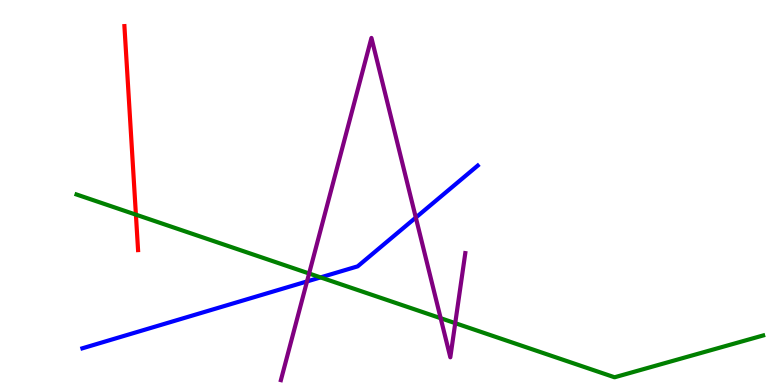[{'lines': ['blue', 'red'], 'intersections': []}, {'lines': ['green', 'red'], 'intersections': [{'x': 1.75, 'y': 4.42}]}, {'lines': ['purple', 'red'], 'intersections': []}, {'lines': ['blue', 'green'], 'intersections': [{'x': 4.14, 'y': 2.79}]}, {'lines': ['blue', 'purple'], 'intersections': [{'x': 3.96, 'y': 2.69}, {'x': 5.37, 'y': 4.35}]}, {'lines': ['green', 'purple'], 'intersections': [{'x': 3.99, 'y': 2.9}, {'x': 5.69, 'y': 1.74}, {'x': 5.87, 'y': 1.61}]}]